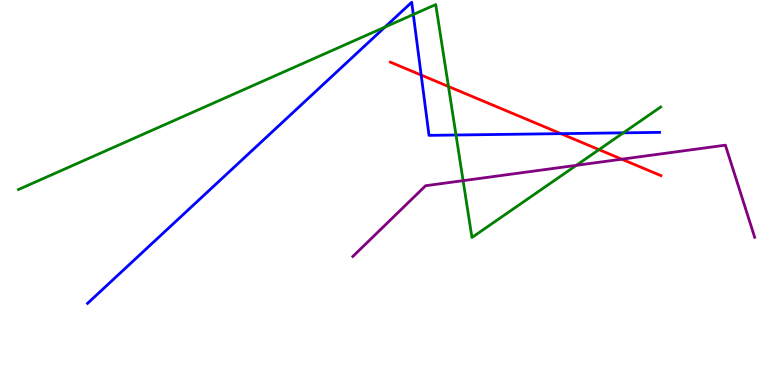[{'lines': ['blue', 'red'], 'intersections': [{'x': 5.43, 'y': 8.05}, {'x': 7.24, 'y': 6.53}]}, {'lines': ['green', 'red'], 'intersections': [{'x': 5.79, 'y': 7.75}, {'x': 7.73, 'y': 6.11}]}, {'lines': ['purple', 'red'], 'intersections': [{'x': 8.02, 'y': 5.87}]}, {'lines': ['blue', 'green'], 'intersections': [{'x': 4.97, 'y': 9.3}, {'x': 5.33, 'y': 9.62}, {'x': 5.88, 'y': 6.49}, {'x': 8.04, 'y': 6.55}]}, {'lines': ['blue', 'purple'], 'intersections': []}, {'lines': ['green', 'purple'], 'intersections': [{'x': 5.98, 'y': 5.31}, {'x': 7.44, 'y': 5.71}]}]